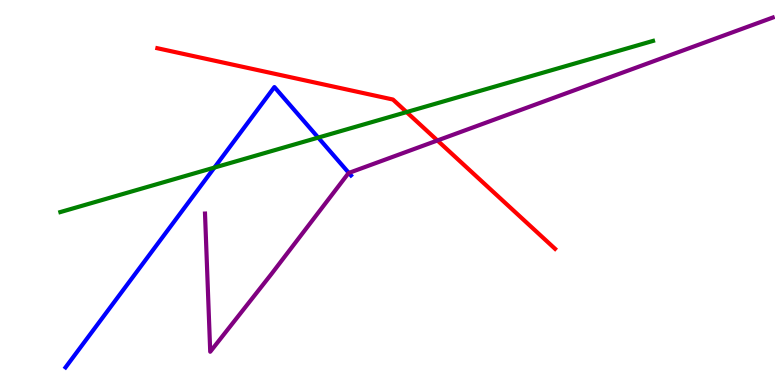[{'lines': ['blue', 'red'], 'intersections': []}, {'lines': ['green', 'red'], 'intersections': [{'x': 5.25, 'y': 7.09}]}, {'lines': ['purple', 'red'], 'intersections': [{'x': 5.64, 'y': 6.35}]}, {'lines': ['blue', 'green'], 'intersections': [{'x': 2.77, 'y': 5.65}, {'x': 4.11, 'y': 6.43}]}, {'lines': ['blue', 'purple'], 'intersections': [{'x': 4.5, 'y': 5.51}]}, {'lines': ['green', 'purple'], 'intersections': []}]